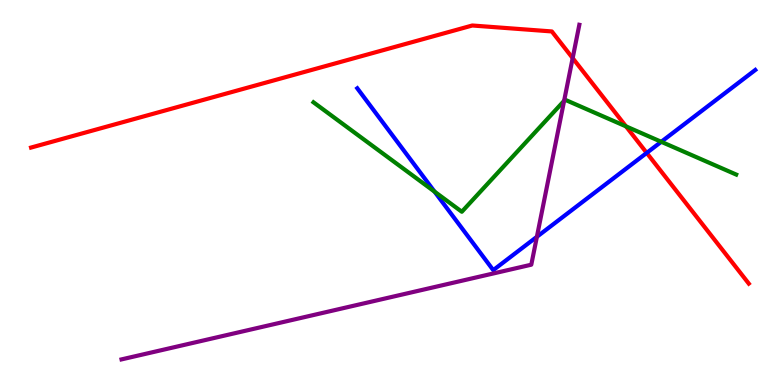[{'lines': ['blue', 'red'], 'intersections': [{'x': 8.34, 'y': 6.03}]}, {'lines': ['green', 'red'], 'intersections': [{'x': 8.08, 'y': 6.72}]}, {'lines': ['purple', 'red'], 'intersections': [{'x': 7.39, 'y': 8.49}]}, {'lines': ['blue', 'green'], 'intersections': [{'x': 5.61, 'y': 5.02}, {'x': 8.53, 'y': 6.32}]}, {'lines': ['blue', 'purple'], 'intersections': [{'x': 6.93, 'y': 3.85}]}, {'lines': ['green', 'purple'], 'intersections': [{'x': 7.28, 'y': 7.38}]}]